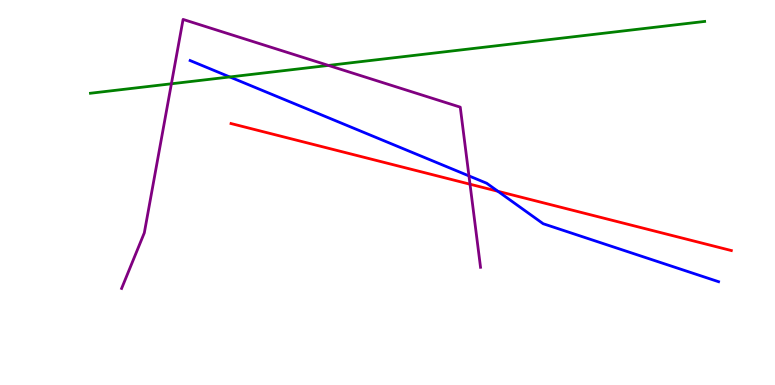[{'lines': ['blue', 'red'], 'intersections': [{'x': 6.42, 'y': 5.03}]}, {'lines': ['green', 'red'], 'intersections': []}, {'lines': ['purple', 'red'], 'intersections': [{'x': 6.06, 'y': 5.22}]}, {'lines': ['blue', 'green'], 'intersections': [{'x': 2.97, 'y': 8.0}]}, {'lines': ['blue', 'purple'], 'intersections': [{'x': 6.05, 'y': 5.43}]}, {'lines': ['green', 'purple'], 'intersections': [{'x': 2.21, 'y': 7.82}, {'x': 4.24, 'y': 8.3}]}]